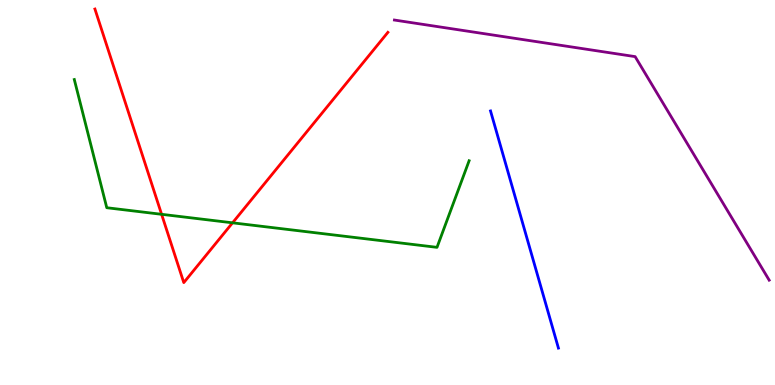[{'lines': ['blue', 'red'], 'intersections': []}, {'lines': ['green', 'red'], 'intersections': [{'x': 2.09, 'y': 4.43}, {'x': 3.0, 'y': 4.21}]}, {'lines': ['purple', 'red'], 'intersections': []}, {'lines': ['blue', 'green'], 'intersections': []}, {'lines': ['blue', 'purple'], 'intersections': []}, {'lines': ['green', 'purple'], 'intersections': []}]